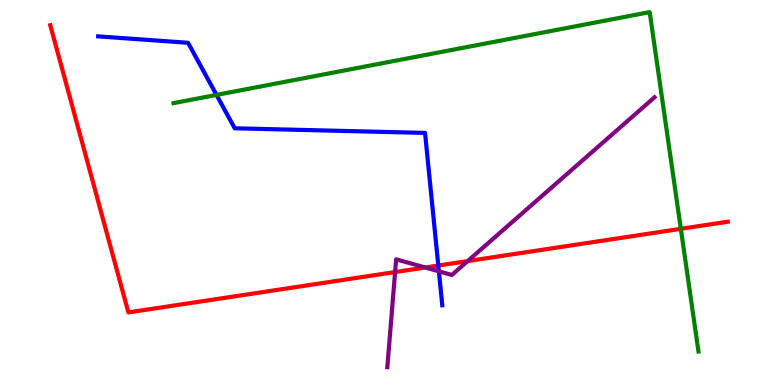[{'lines': ['blue', 'red'], 'intersections': [{'x': 5.66, 'y': 3.1}]}, {'lines': ['green', 'red'], 'intersections': [{'x': 8.78, 'y': 4.06}]}, {'lines': ['purple', 'red'], 'intersections': [{'x': 5.1, 'y': 2.93}, {'x': 5.49, 'y': 3.05}, {'x': 6.03, 'y': 3.22}]}, {'lines': ['blue', 'green'], 'intersections': [{'x': 2.79, 'y': 7.53}]}, {'lines': ['blue', 'purple'], 'intersections': [{'x': 5.66, 'y': 2.95}]}, {'lines': ['green', 'purple'], 'intersections': []}]